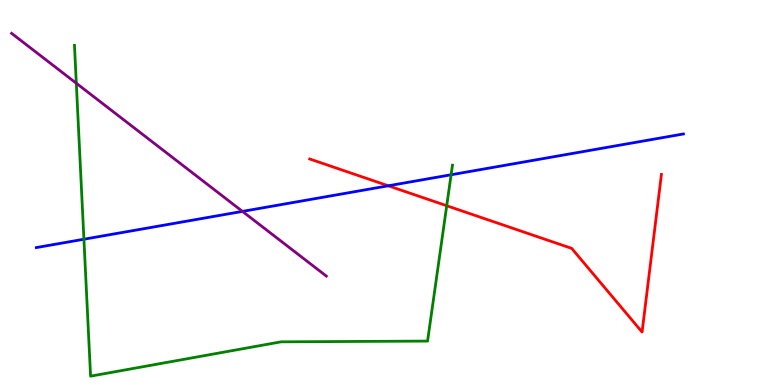[{'lines': ['blue', 'red'], 'intersections': [{'x': 5.01, 'y': 5.17}]}, {'lines': ['green', 'red'], 'intersections': [{'x': 5.76, 'y': 4.66}]}, {'lines': ['purple', 'red'], 'intersections': []}, {'lines': ['blue', 'green'], 'intersections': [{'x': 1.08, 'y': 3.79}, {'x': 5.82, 'y': 5.46}]}, {'lines': ['blue', 'purple'], 'intersections': [{'x': 3.13, 'y': 4.51}]}, {'lines': ['green', 'purple'], 'intersections': [{'x': 0.985, 'y': 7.84}]}]